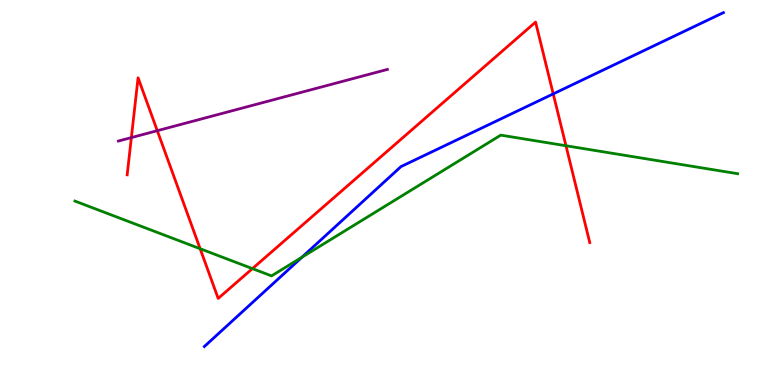[{'lines': ['blue', 'red'], 'intersections': [{'x': 7.14, 'y': 7.56}]}, {'lines': ['green', 'red'], 'intersections': [{'x': 2.58, 'y': 3.54}, {'x': 3.26, 'y': 3.02}, {'x': 7.3, 'y': 6.21}]}, {'lines': ['purple', 'red'], 'intersections': [{'x': 1.69, 'y': 6.43}, {'x': 2.03, 'y': 6.61}]}, {'lines': ['blue', 'green'], 'intersections': [{'x': 3.9, 'y': 3.32}]}, {'lines': ['blue', 'purple'], 'intersections': []}, {'lines': ['green', 'purple'], 'intersections': []}]